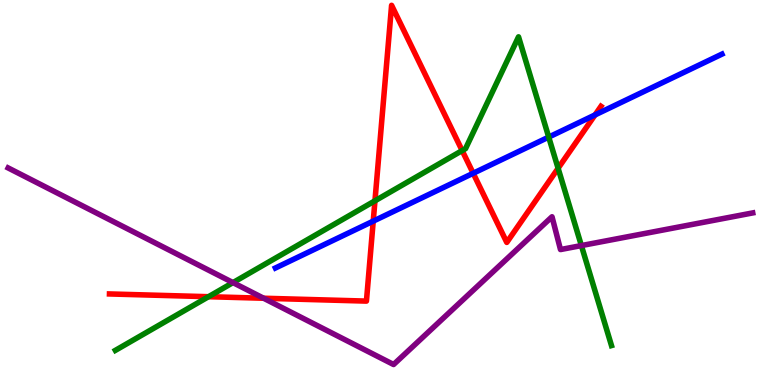[{'lines': ['blue', 'red'], 'intersections': [{'x': 4.82, 'y': 4.26}, {'x': 6.11, 'y': 5.5}, {'x': 7.68, 'y': 7.02}]}, {'lines': ['green', 'red'], 'intersections': [{'x': 2.69, 'y': 2.29}, {'x': 4.84, 'y': 4.78}, {'x': 5.96, 'y': 6.09}, {'x': 7.2, 'y': 5.63}]}, {'lines': ['purple', 'red'], 'intersections': [{'x': 3.4, 'y': 2.25}]}, {'lines': ['blue', 'green'], 'intersections': [{'x': 7.08, 'y': 6.44}]}, {'lines': ['blue', 'purple'], 'intersections': []}, {'lines': ['green', 'purple'], 'intersections': [{'x': 3.01, 'y': 2.66}, {'x': 7.5, 'y': 3.62}]}]